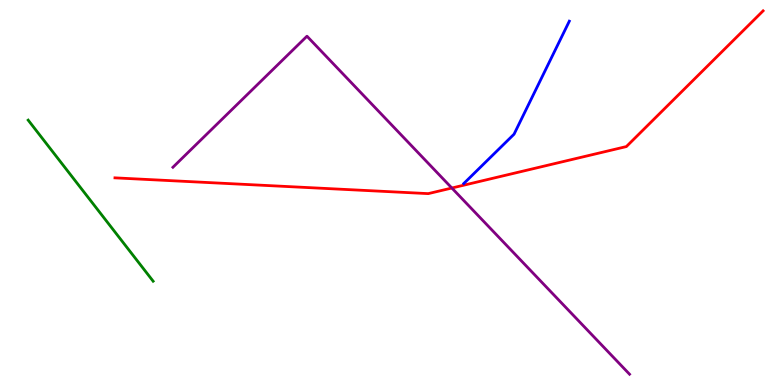[{'lines': ['blue', 'red'], 'intersections': []}, {'lines': ['green', 'red'], 'intersections': []}, {'lines': ['purple', 'red'], 'intersections': [{'x': 5.83, 'y': 5.12}]}, {'lines': ['blue', 'green'], 'intersections': []}, {'lines': ['blue', 'purple'], 'intersections': []}, {'lines': ['green', 'purple'], 'intersections': []}]